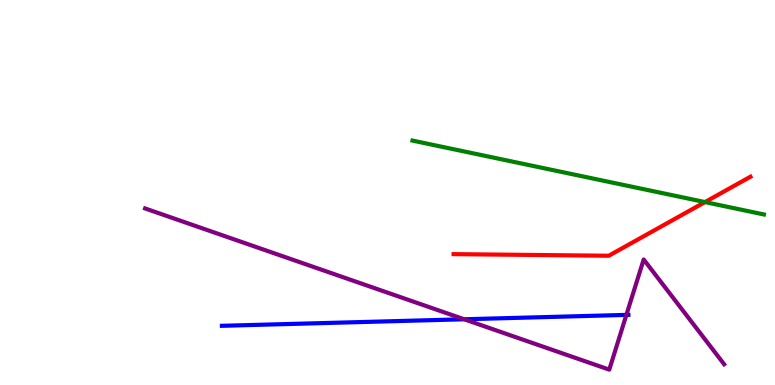[{'lines': ['blue', 'red'], 'intersections': []}, {'lines': ['green', 'red'], 'intersections': [{'x': 9.1, 'y': 4.75}]}, {'lines': ['purple', 'red'], 'intersections': []}, {'lines': ['blue', 'green'], 'intersections': []}, {'lines': ['blue', 'purple'], 'intersections': [{'x': 5.99, 'y': 1.71}, {'x': 8.08, 'y': 1.82}]}, {'lines': ['green', 'purple'], 'intersections': []}]